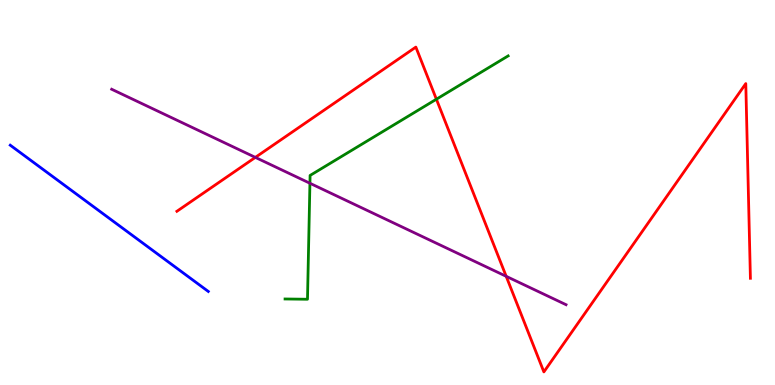[{'lines': ['blue', 'red'], 'intersections': []}, {'lines': ['green', 'red'], 'intersections': [{'x': 5.63, 'y': 7.42}]}, {'lines': ['purple', 'red'], 'intersections': [{'x': 3.29, 'y': 5.91}, {'x': 6.53, 'y': 2.82}]}, {'lines': ['blue', 'green'], 'intersections': []}, {'lines': ['blue', 'purple'], 'intersections': []}, {'lines': ['green', 'purple'], 'intersections': [{'x': 4.0, 'y': 5.24}]}]